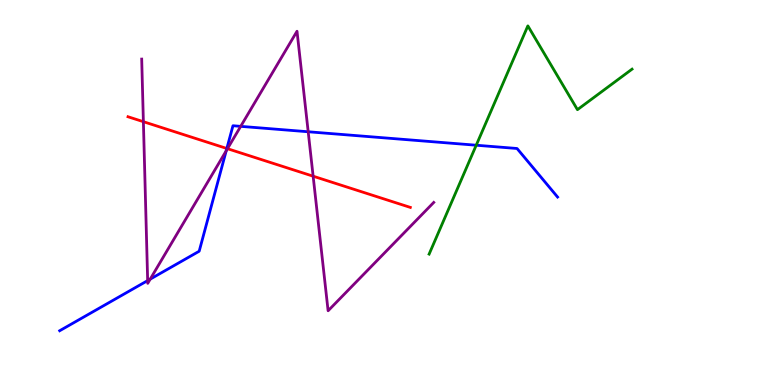[{'lines': ['blue', 'red'], 'intersections': [{'x': 2.93, 'y': 6.14}]}, {'lines': ['green', 'red'], 'intersections': []}, {'lines': ['purple', 'red'], 'intersections': [{'x': 1.85, 'y': 6.84}, {'x': 2.94, 'y': 6.14}, {'x': 4.04, 'y': 5.42}]}, {'lines': ['blue', 'green'], 'intersections': [{'x': 6.14, 'y': 6.23}]}, {'lines': ['blue', 'purple'], 'intersections': [{'x': 1.91, 'y': 2.71}, {'x': 1.94, 'y': 2.75}, {'x': 2.92, 'y': 6.08}, {'x': 3.11, 'y': 6.72}, {'x': 3.98, 'y': 6.58}]}, {'lines': ['green', 'purple'], 'intersections': []}]